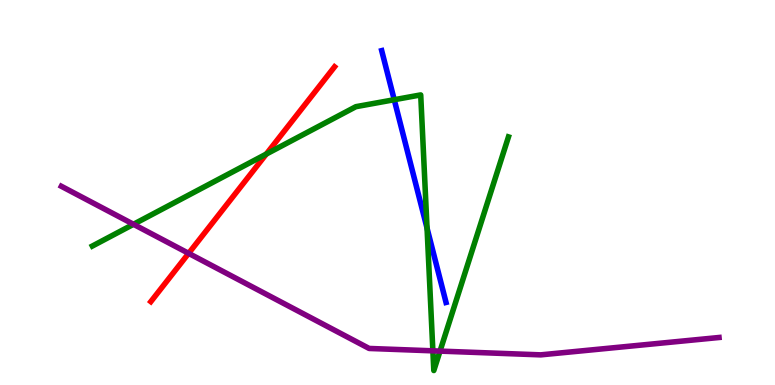[{'lines': ['blue', 'red'], 'intersections': []}, {'lines': ['green', 'red'], 'intersections': [{'x': 3.44, 'y': 6.0}]}, {'lines': ['purple', 'red'], 'intersections': [{'x': 2.43, 'y': 3.42}]}, {'lines': ['blue', 'green'], 'intersections': [{'x': 5.09, 'y': 7.41}, {'x': 5.51, 'y': 4.07}]}, {'lines': ['blue', 'purple'], 'intersections': []}, {'lines': ['green', 'purple'], 'intersections': [{'x': 1.72, 'y': 4.17}, {'x': 5.59, 'y': 0.887}, {'x': 5.68, 'y': 0.881}]}]